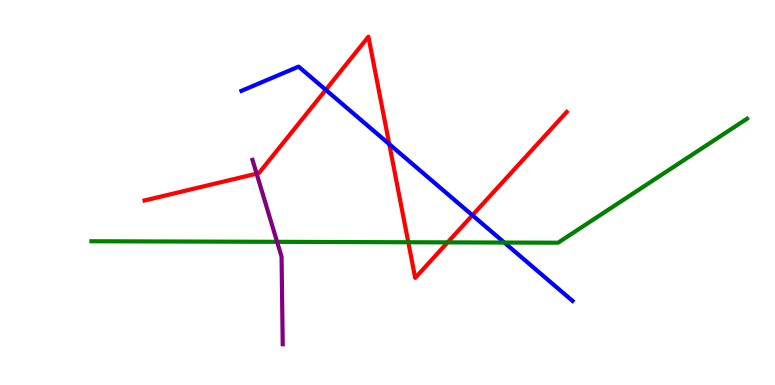[{'lines': ['blue', 'red'], 'intersections': [{'x': 4.2, 'y': 7.67}, {'x': 5.02, 'y': 6.26}, {'x': 6.1, 'y': 4.41}]}, {'lines': ['green', 'red'], 'intersections': [{'x': 5.27, 'y': 3.71}, {'x': 5.78, 'y': 3.7}]}, {'lines': ['purple', 'red'], 'intersections': [{'x': 3.31, 'y': 5.49}]}, {'lines': ['blue', 'green'], 'intersections': [{'x': 6.51, 'y': 3.7}]}, {'lines': ['blue', 'purple'], 'intersections': []}, {'lines': ['green', 'purple'], 'intersections': [{'x': 3.58, 'y': 3.72}]}]